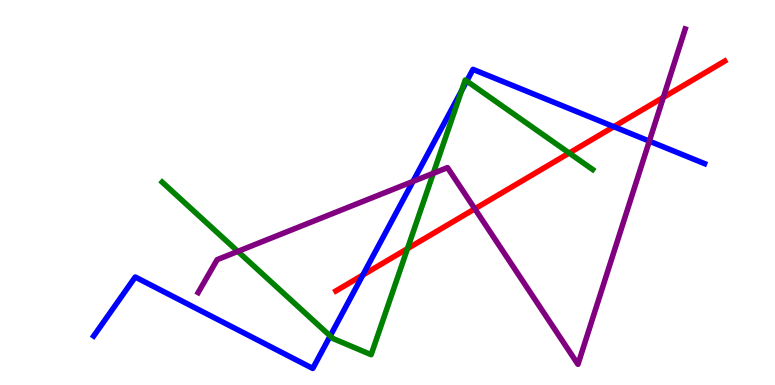[{'lines': ['blue', 'red'], 'intersections': [{'x': 4.68, 'y': 2.86}, {'x': 7.92, 'y': 6.71}]}, {'lines': ['green', 'red'], 'intersections': [{'x': 5.26, 'y': 3.54}, {'x': 7.34, 'y': 6.02}]}, {'lines': ['purple', 'red'], 'intersections': [{'x': 6.13, 'y': 4.58}, {'x': 8.56, 'y': 7.47}]}, {'lines': ['blue', 'green'], 'intersections': [{'x': 4.26, 'y': 1.27}, {'x': 5.96, 'y': 7.64}, {'x': 6.02, 'y': 7.89}]}, {'lines': ['blue', 'purple'], 'intersections': [{'x': 5.33, 'y': 5.29}, {'x': 8.38, 'y': 6.33}]}, {'lines': ['green', 'purple'], 'intersections': [{'x': 3.07, 'y': 3.47}, {'x': 5.59, 'y': 5.5}]}]